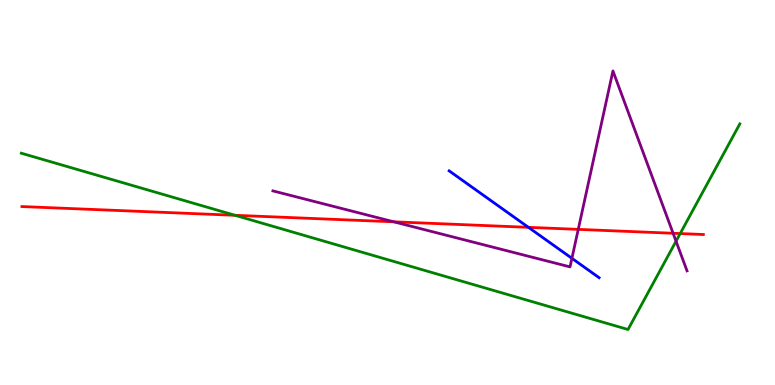[{'lines': ['blue', 'red'], 'intersections': [{'x': 6.82, 'y': 4.1}]}, {'lines': ['green', 'red'], 'intersections': [{'x': 3.03, 'y': 4.41}, {'x': 8.78, 'y': 3.93}]}, {'lines': ['purple', 'red'], 'intersections': [{'x': 5.08, 'y': 4.24}, {'x': 7.46, 'y': 4.04}, {'x': 8.69, 'y': 3.94}]}, {'lines': ['blue', 'green'], 'intersections': []}, {'lines': ['blue', 'purple'], 'intersections': [{'x': 7.38, 'y': 3.29}]}, {'lines': ['green', 'purple'], 'intersections': [{'x': 8.72, 'y': 3.73}]}]